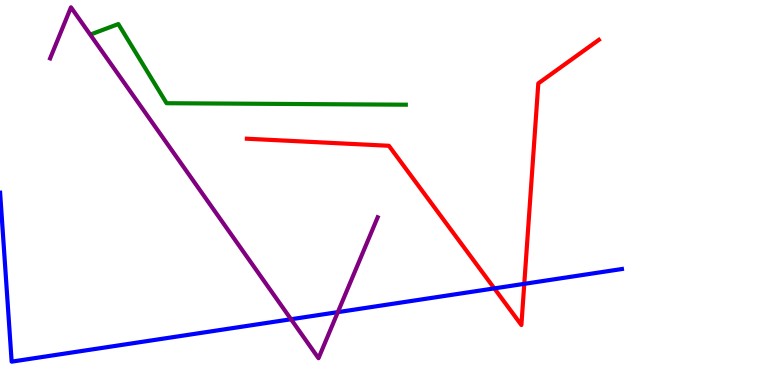[{'lines': ['blue', 'red'], 'intersections': [{'x': 6.38, 'y': 2.51}, {'x': 6.76, 'y': 2.63}]}, {'lines': ['green', 'red'], 'intersections': []}, {'lines': ['purple', 'red'], 'intersections': []}, {'lines': ['blue', 'green'], 'intersections': []}, {'lines': ['blue', 'purple'], 'intersections': [{'x': 3.76, 'y': 1.71}, {'x': 4.36, 'y': 1.89}]}, {'lines': ['green', 'purple'], 'intersections': []}]